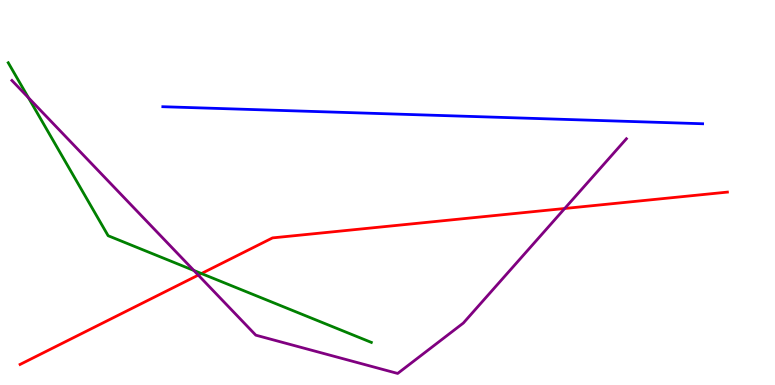[{'lines': ['blue', 'red'], 'intersections': []}, {'lines': ['green', 'red'], 'intersections': [{'x': 2.6, 'y': 2.9}]}, {'lines': ['purple', 'red'], 'intersections': [{'x': 2.56, 'y': 2.85}, {'x': 7.29, 'y': 4.58}]}, {'lines': ['blue', 'green'], 'intersections': []}, {'lines': ['blue', 'purple'], 'intersections': []}, {'lines': ['green', 'purple'], 'intersections': [{'x': 0.367, 'y': 7.46}, {'x': 2.5, 'y': 2.98}]}]